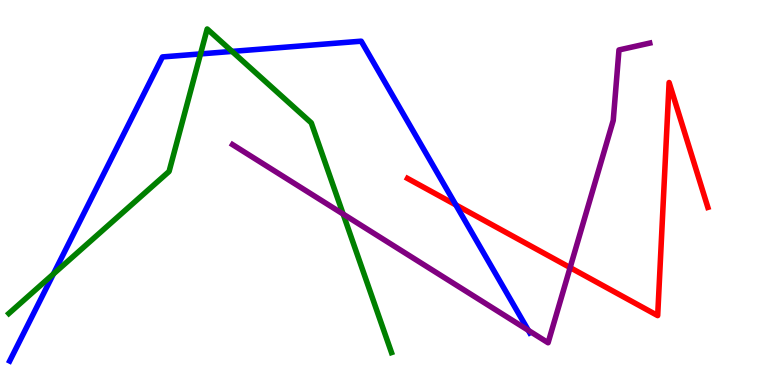[{'lines': ['blue', 'red'], 'intersections': [{'x': 5.88, 'y': 4.68}]}, {'lines': ['green', 'red'], 'intersections': []}, {'lines': ['purple', 'red'], 'intersections': [{'x': 7.36, 'y': 3.05}]}, {'lines': ['blue', 'green'], 'intersections': [{'x': 0.689, 'y': 2.88}, {'x': 2.59, 'y': 8.6}, {'x': 2.99, 'y': 8.66}]}, {'lines': ['blue', 'purple'], 'intersections': [{'x': 6.82, 'y': 1.42}]}, {'lines': ['green', 'purple'], 'intersections': [{'x': 4.43, 'y': 4.44}]}]